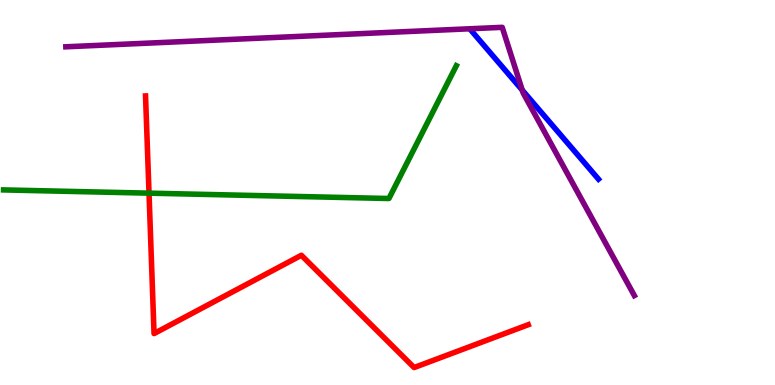[{'lines': ['blue', 'red'], 'intersections': []}, {'lines': ['green', 'red'], 'intersections': [{'x': 1.92, 'y': 4.98}]}, {'lines': ['purple', 'red'], 'intersections': []}, {'lines': ['blue', 'green'], 'intersections': []}, {'lines': ['blue', 'purple'], 'intersections': [{'x': 6.74, 'y': 7.66}]}, {'lines': ['green', 'purple'], 'intersections': []}]